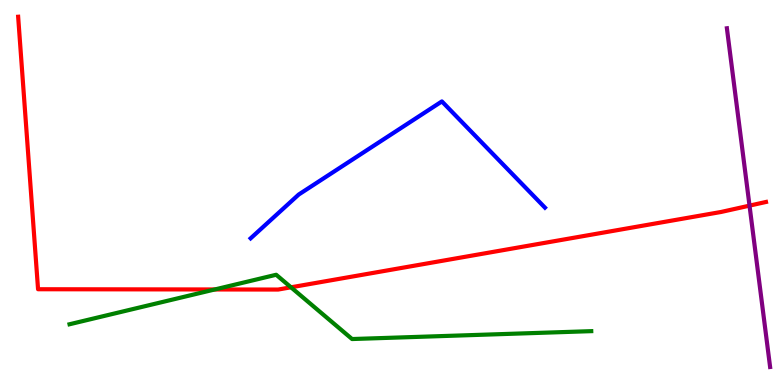[{'lines': ['blue', 'red'], 'intersections': []}, {'lines': ['green', 'red'], 'intersections': [{'x': 2.77, 'y': 2.48}, {'x': 3.75, 'y': 2.54}]}, {'lines': ['purple', 'red'], 'intersections': [{'x': 9.67, 'y': 4.66}]}, {'lines': ['blue', 'green'], 'intersections': []}, {'lines': ['blue', 'purple'], 'intersections': []}, {'lines': ['green', 'purple'], 'intersections': []}]